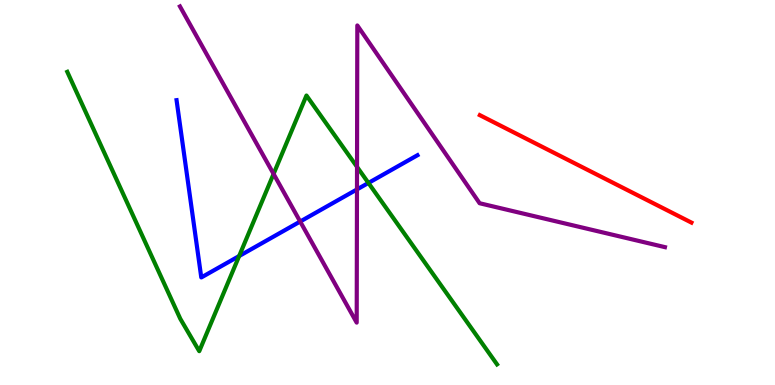[{'lines': ['blue', 'red'], 'intersections': []}, {'lines': ['green', 'red'], 'intersections': []}, {'lines': ['purple', 'red'], 'intersections': []}, {'lines': ['blue', 'green'], 'intersections': [{'x': 3.09, 'y': 3.35}, {'x': 4.75, 'y': 5.25}]}, {'lines': ['blue', 'purple'], 'intersections': [{'x': 3.87, 'y': 4.25}, {'x': 4.61, 'y': 5.08}]}, {'lines': ['green', 'purple'], 'intersections': [{'x': 3.53, 'y': 5.48}, {'x': 4.61, 'y': 5.67}]}]